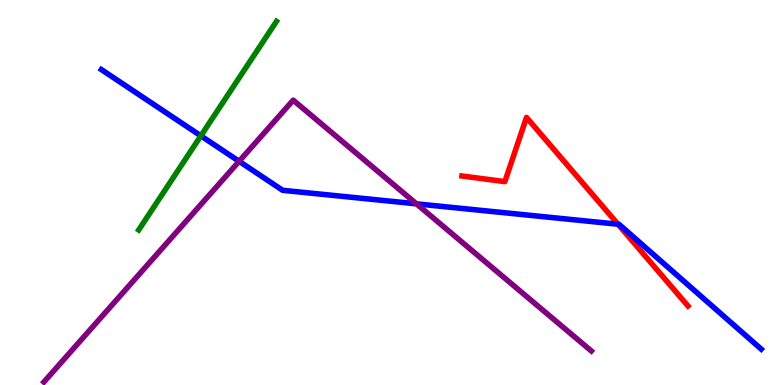[{'lines': ['blue', 'red'], 'intersections': [{'x': 7.97, 'y': 4.18}]}, {'lines': ['green', 'red'], 'intersections': []}, {'lines': ['purple', 'red'], 'intersections': []}, {'lines': ['blue', 'green'], 'intersections': [{'x': 2.59, 'y': 6.47}]}, {'lines': ['blue', 'purple'], 'intersections': [{'x': 3.09, 'y': 5.81}, {'x': 5.37, 'y': 4.71}]}, {'lines': ['green', 'purple'], 'intersections': []}]